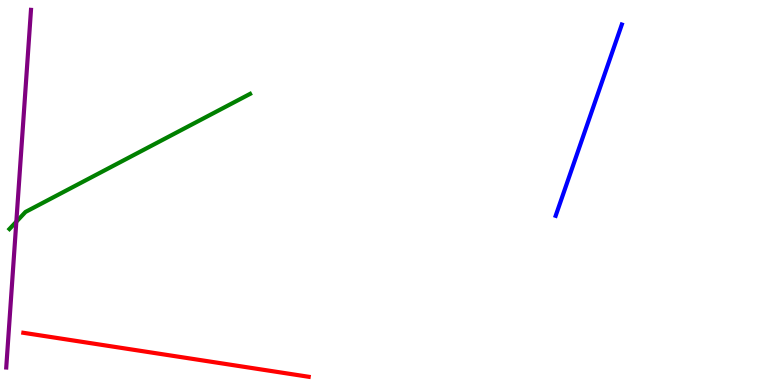[{'lines': ['blue', 'red'], 'intersections': []}, {'lines': ['green', 'red'], 'intersections': []}, {'lines': ['purple', 'red'], 'intersections': []}, {'lines': ['blue', 'green'], 'intersections': []}, {'lines': ['blue', 'purple'], 'intersections': []}, {'lines': ['green', 'purple'], 'intersections': [{'x': 0.211, 'y': 4.24}]}]